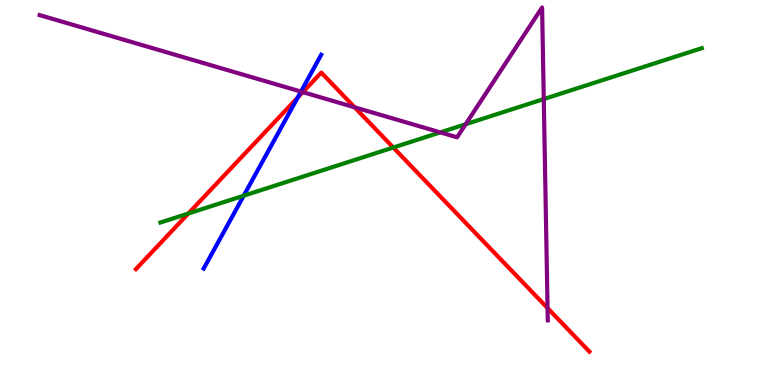[{'lines': ['blue', 'red'], 'intersections': [{'x': 3.84, 'y': 7.47}]}, {'lines': ['green', 'red'], 'intersections': [{'x': 2.43, 'y': 4.45}, {'x': 5.07, 'y': 6.17}]}, {'lines': ['purple', 'red'], 'intersections': [{'x': 3.91, 'y': 7.61}, {'x': 4.58, 'y': 7.21}, {'x': 7.07, 'y': 2.0}]}, {'lines': ['blue', 'green'], 'intersections': [{'x': 3.14, 'y': 4.92}]}, {'lines': ['blue', 'purple'], 'intersections': [{'x': 3.88, 'y': 7.62}]}, {'lines': ['green', 'purple'], 'intersections': [{'x': 5.68, 'y': 6.56}, {'x': 6.01, 'y': 6.77}, {'x': 7.02, 'y': 7.43}]}]